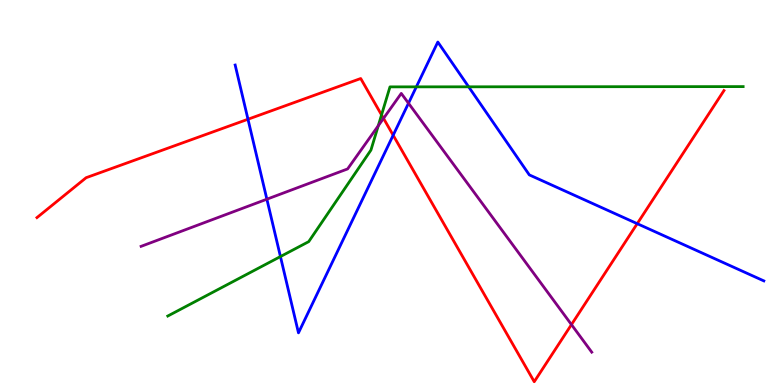[{'lines': ['blue', 'red'], 'intersections': [{'x': 3.2, 'y': 6.9}, {'x': 5.07, 'y': 6.49}, {'x': 8.22, 'y': 4.19}]}, {'lines': ['green', 'red'], 'intersections': [{'x': 4.92, 'y': 7.02}]}, {'lines': ['purple', 'red'], 'intersections': [{'x': 4.95, 'y': 6.93}, {'x': 7.37, 'y': 1.57}]}, {'lines': ['blue', 'green'], 'intersections': [{'x': 3.62, 'y': 3.34}, {'x': 5.37, 'y': 7.74}, {'x': 6.05, 'y': 7.75}]}, {'lines': ['blue', 'purple'], 'intersections': [{'x': 3.44, 'y': 4.83}, {'x': 5.27, 'y': 7.32}]}, {'lines': ['green', 'purple'], 'intersections': [{'x': 4.88, 'y': 6.73}]}]